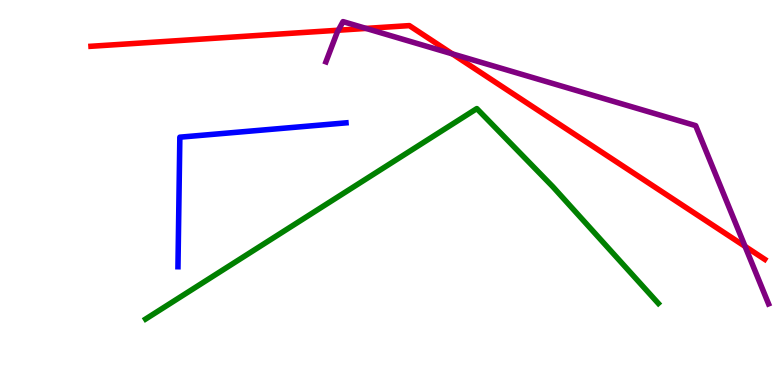[{'lines': ['blue', 'red'], 'intersections': []}, {'lines': ['green', 'red'], 'intersections': []}, {'lines': ['purple', 'red'], 'intersections': [{'x': 4.37, 'y': 9.22}, {'x': 4.72, 'y': 9.26}, {'x': 5.84, 'y': 8.6}, {'x': 9.61, 'y': 3.6}]}, {'lines': ['blue', 'green'], 'intersections': []}, {'lines': ['blue', 'purple'], 'intersections': []}, {'lines': ['green', 'purple'], 'intersections': []}]